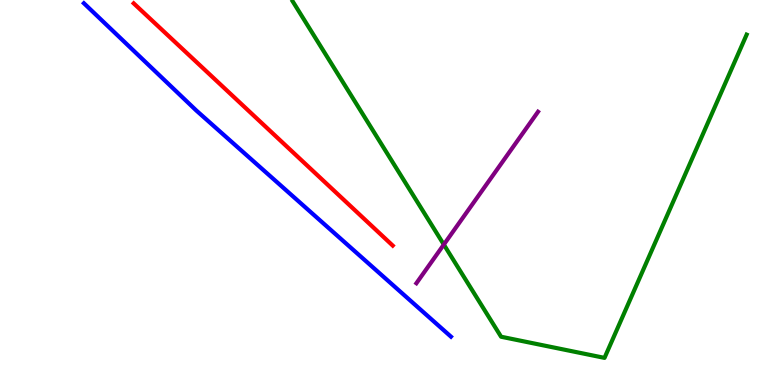[{'lines': ['blue', 'red'], 'intersections': []}, {'lines': ['green', 'red'], 'intersections': []}, {'lines': ['purple', 'red'], 'intersections': []}, {'lines': ['blue', 'green'], 'intersections': []}, {'lines': ['blue', 'purple'], 'intersections': []}, {'lines': ['green', 'purple'], 'intersections': [{'x': 5.73, 'y': 3.65}]}]